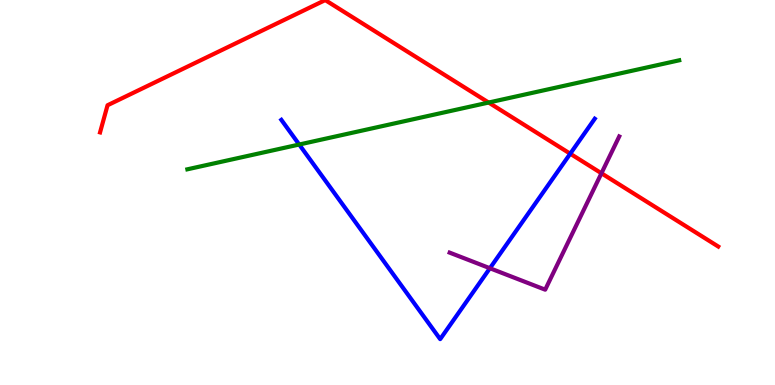[{'lines': ['blue', 'red'], 'intersections': [{'x': 7.36, 'y': 6.01}]}, {'lines': ['green', 'red'], 'intersections': [{'x': 6.3, 'y': 7.34}]}, {'lines': ['purple', 'red'], 'intersections': [{'x': 7.76, 'y': 5.5}]}, {'lines': ['blue', 'green'], 'intersections': [{'x': 3.86, 'y': 6.25}]}, {'lines': ['blue', 'purple'], 'intersections': [{'x': 6.32, 'y': 3.03}]}, {'lines': ['green', 'purple'], 'intersections': []}]